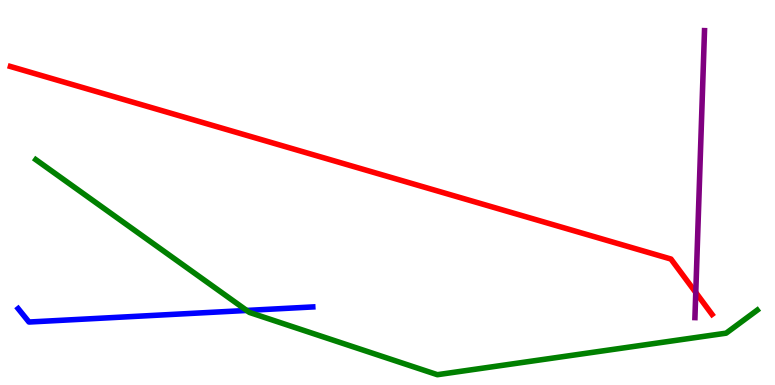[{'lines': ['blue', 'red'], 'intersections': []}, {'lines': ['green', 'red'], 'intersections': []}, {'lines': ['purple', 'red'], 'intersections': [{'x': 8.98, 'y': 2.4}]}, {'lines': ['blue', 'green'], 'intersections': [{'x': 3.18, 'y': 1.94}]}, {'lines': ['blue', 'purple'], 'intersections': []}, {'lines': ['green', 'purple'], 'intersections': []}]